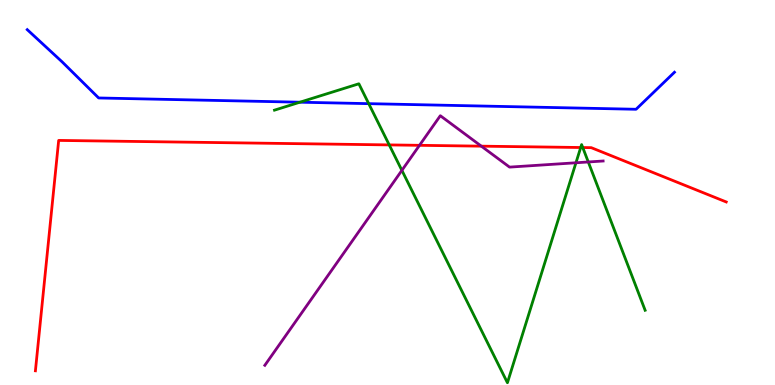[{'lines': ['blue', 'red'], 'intersections': []}, {'lines': ['green', 'red'], 'intersections': [{'x': 5.02, 'y': 6.24}, {'x': 7.49, 'y': 6.17}, {'x': 7.52, 'y': 6.17}]}, {'lines': ['purple', 'red'], 'intersections': [{'x': 5.41, 'y': 6.23}, {'x': 6.21, 'y': 6.2}]}, {'lines': ['blue', 'green'], 'intersections': [{'x': 3.87, 'y': 7.35}, {'x': 4.76, 'y': 7.31}]}, {'lines': ['blue', 'purple'], 'intersections': []}, {'lines': ['green', 'purple'], 'intersections': [{'x': 5.19, 'y': 5.57}, {'x': 7.43, 'y': 5.77}, {'x': 7.59, 'y': 5.79}]}]